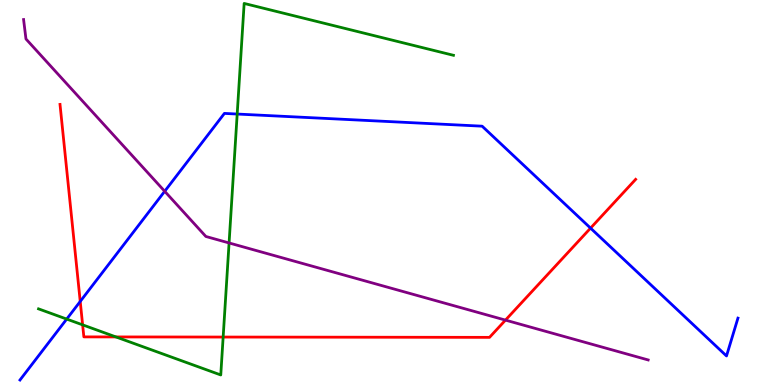[{'lines': ['blue', 'red'], 'intersections': [{'x': 1.04, 'y': 2.17}, {'x': 7.62, 'y': 4.07}]}, {'lines': ['green', 'red'], 'intersections': [{'x': 1.07, 'y': 1.56}, {'x': 1.5, 'y': 1.25}, {'x': 2.88, 'y': 1.25}]}, {'lines': ['purple', 'red'], 'intersections': [{'x': 6.52, 'y': 1.69}]}, {'lines': ['blue', 'green'], 'intersections': [{'x': 0.861, 'y': 1.71}, {'x': 3.06, 'y': 7.04}]}, {'lines': ['blue', 'purple'], 'intersections': [{'x': 2.13, 'y': 5.03}]}, {'lines': ['green', 'purple'], 'intersections': [{'x': 2.96, 'y': 3.69}]}]